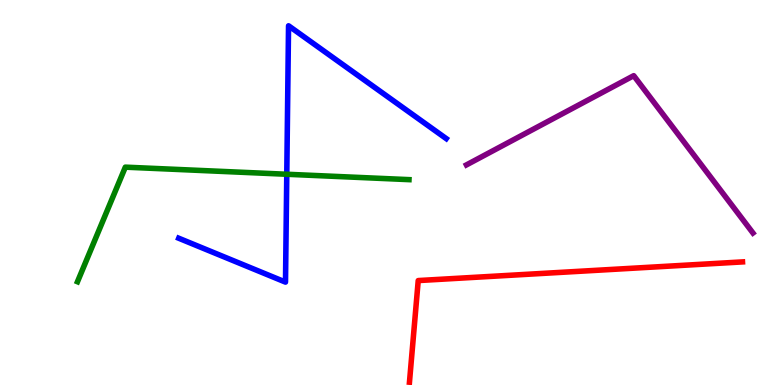[{'lines': ['blue', 'red'], 'intersections': []}, {'lines': ['green', 'red'], 'intersections': []}, {'lines': ['purple', 'red'], 'intersections': []}, {'lines': ['blue', 'green'], 'intersections': [{'x': 3.7, 'y': 5.47}]}, {'lines': ['blue', 'purple'], 'intersections': []}, {'lines': ['green', 'purple'], 'intersections': []}]